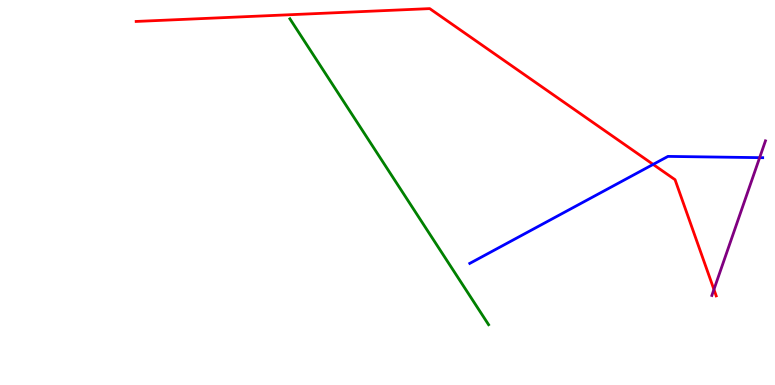[{'lines': ['blue', 'red'], 'intersections': [{'x': 8.43, 'y': 5.73}]}, {'lines': ['green', 'red'], 'intersections': []}, {'lines': ['purple', 'red'], 'intersections': [{'x': 9.21, 'y': 2.48}]}, {'lines': ['blue', 'green'], 'intersections': []}, {'lines': ['blue', 'purple'], 'intersections': [{'x': 9.8, 'y': 5.91}]}, {'lines': ['green', 'purple'], 'intersections': []}]